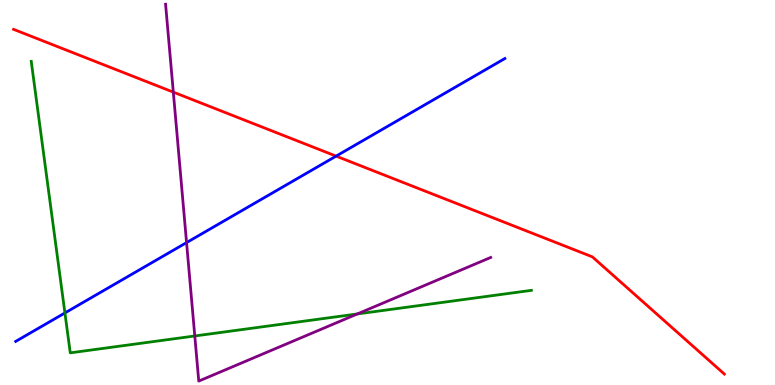[{'lines': ['blue', 'red'], 'intersections': [{'x': 4.34, 'y': 5.95}]}, {'lines': ['green', 'red'], 'intersections': []}, {'lines': ['purple', 'red'], 'intersections': [{'x': 2.24, 'y': 7.61}]}, {'lines': ['blue', 'green'], 'intersections': [{'x': 0.838, 'y': 1.87}]}, {'lines': ['blue', 'purple'], 'intersections': [{'x': 2.41, 'y': 3.7}]}, {'lines': ['green', 'purple'], 'intersections': [{'x': 2.51, 'y': 1.27}, {'x': 4.61, 'y': 1.85}]}]